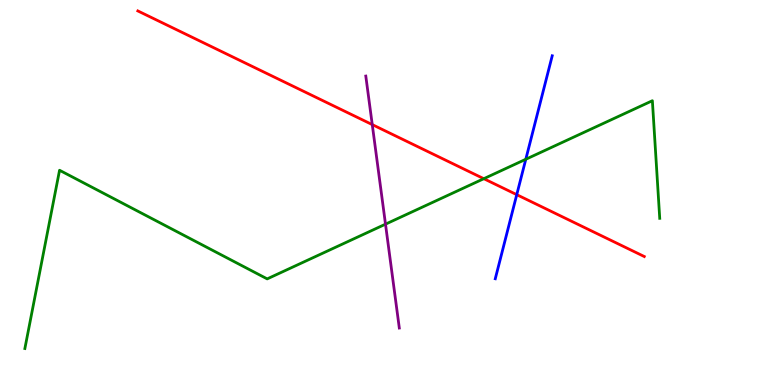[{'lines': ['blue', 'red'], 'intersections': [{'x': 6.67, 'y': 4.94}]}, {'lines': ['green', 'red'], 'intersections': [{'x': 6.24, 'y': 5.36}]}, {'lines': ['purple', 'red'], 'intersections': [{'x': 4.8, 'y': 6.76}]}, {'lines': ['blue', 'green'], 'intersections': [{'x': 6.78, 'y': 5.86}]}, {'lines': ['blue', 'purple'], 'intersections': []}, {'lines': ['green', 'purple'], 'intersections': [{'x': 4.97, 'y': 4.18}]}]